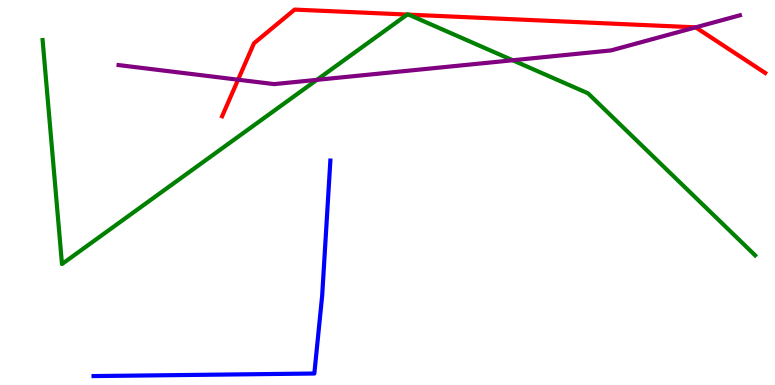[{'lines': ['blue', 'red'], 'intersections': []}, {'lines': ['green', 'red'], 'intersections': [{'x': 5.25, 'y': 9.62}, {'x': 5.27, 'y': 9.62}]}, {'lines': ['purple', 'red'], 'intersections': [{'x': 3.07, 'y': 7.93}, {'x': 8.98, 'y': 9.29}]}, {'lines': ['blue', 'green'], 'intersections': []}, {'lines': ['blue', 'purple'], 'intersections': []}, {'lines': ['green', 'purple'], 'intersections': [{'x': 4.09, 'y': 7.93}, {'x': 6.62, 'y': 8.43}]}]